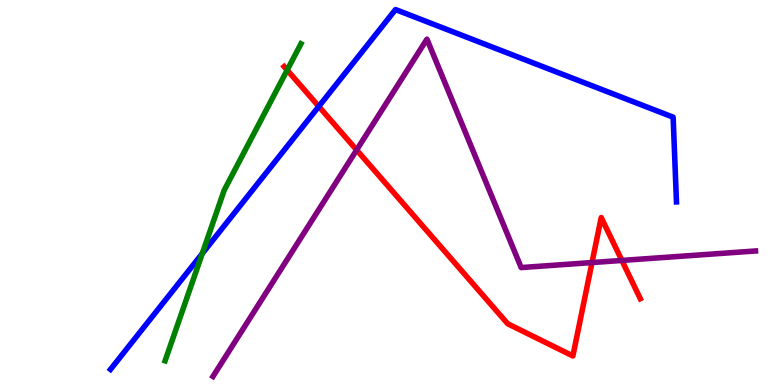[{'lines': ['blue', 'red'], 'intersections': [{'x': 4.11, 'y': 7.24}]}, {'lines': ['green', 'red'], 'intersections': [{'x': 3.71, 'y': 8.18}]}, {'lines': ['purple', 'red'], 'intersections': [{'x': 4.6, 'y': 6.1}, {'x': 7.64, 'y': 3.18}, {'x': 8.02, 'y': 3.24}]}, {'lines': ['blue', 'green'], 'intersections': [{'x': 2.61, 'y': 3.41}]}, {'lines': ['blue', 'purple'], 'intersections': []}, {'lines': ['green', 'purple'], 'intersections': []}]